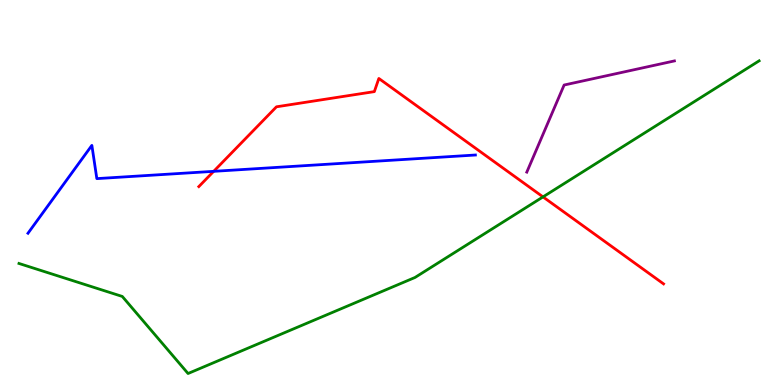[{'lines': ['blue', 'red'], 'intersections': [{'x': 2.76, 'y': 5.55}]}, {'lines': ['green', 'red'], 'intersections': [{'x': 7.01, 'y': 4.89}]}, {'lines': ['purple', 'red'], 'intersections': []}, {'lines': ['blue', 'green'], 'intersections': []}, {'lines': ['blue', 'purple'], 'intersections': []}, {'lines': ['green', 'purple'], 'intersections': []}]